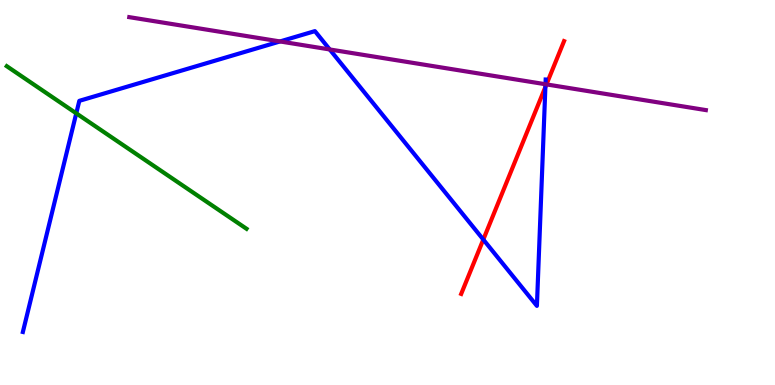[{'lines': ['blue', 'red'], 'intersections': [{'x': 6.24, 'y': 3.78}, {'x': 7.04, 'y': 7.74}]}, {'lines': ['green', 'red'], 'intersections': []}, {'lines': ['purple', 'red'], 'intersections': [{'x': 7.05, 'y': 7.81}]}, {'lines': ['blue', 'green'], 'intersections': [{'x': 0.984, 'y': 7.06}]}, {'lines': ['blue', 'purple'], 'intersections': [{'x': 3.61, 'y': 8.92}, {'x': 4.25, 'y': 8.72}, {'x': 7.04, 'y': 7.81}]}, {'lines': ['green', 'purple'], 'intersections': []}]